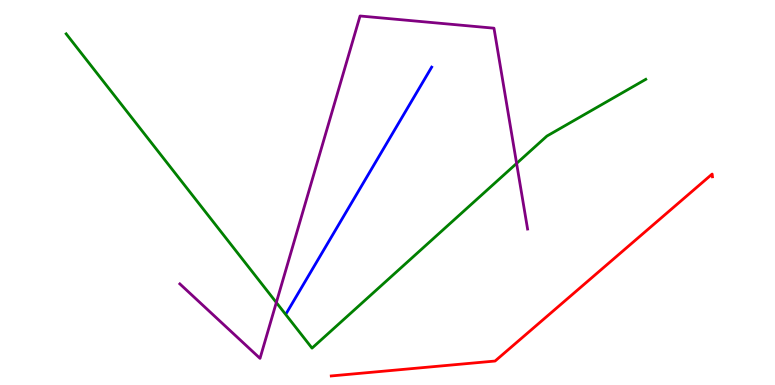[{'lines': ['blue', 'red'], 'intersections': []}, {'lines': ['green', 'red'], 'intersections': []}, {'lines': ['purple', 'red'], 'intersections': []}, {'lines': ['blue', 'green'], 'intersections': []}, {'lines': ['blue', 'purple'], 'intersections': []}, {'lines': ['green', 'purple'], 'intersections': [{'x': 3.57, 'y': 2.14}, {'x': 6.67, 'y': 5.76}]}]